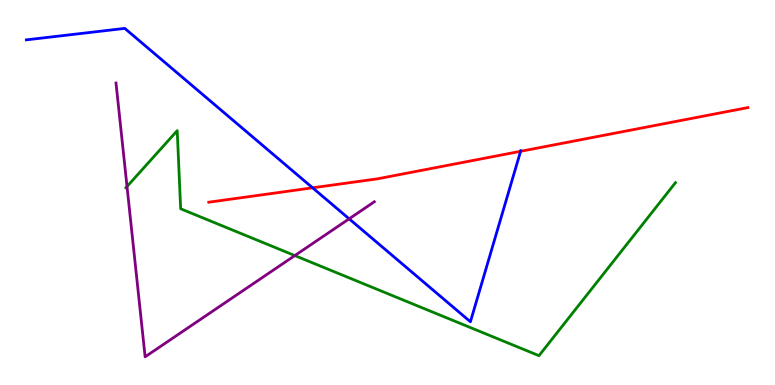[{'lines': ['blue', 'red'], 'intersections': [{'x': 4.03, 'y': 5.12}, {'x': 6.72, 'y': 6.07}]}, {'lines': ['green', 'red'], 'intersections': []}, {'lines': ['purple', 'red'], 'intersections': []}, {'lines': ['blue', 'green'], 'intersections': []}, {'lines': ['blue', 'purple'], 'intersections': [{'x': 4.51, 'y': 4.32}]}, {'lines': ['green', 'purple'], 'intersections': [{'x': 1.64, 'y': 5.16}, {'x': 3.8, 'y': 3.36}]}]